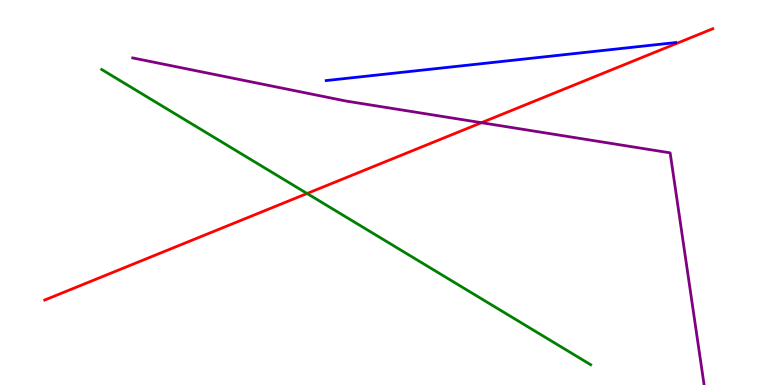[{'lines': ['blue', 'red'], 'intersections': []}, {'lines': ['green', 'red'], 'intersections': [{'x': 3.96, 'y': 4.97}]}, {'lines': ['purple', 'red'], 'intersections': [{'x': 6.21, 'y': 6.81}]}, {'lines': ['blue', 'green'], 'intersections': []}, {'lines': ['blue', 'purple'], 'intersections': []}, {'lines': ['green', 'purple'], 'intersections': []}]